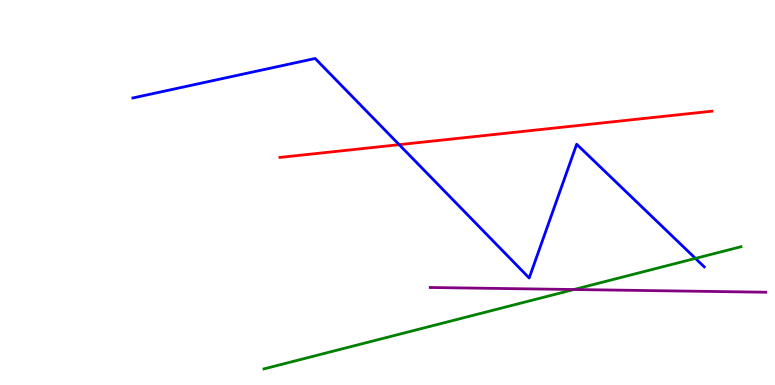[{'lines': ['blue', 'red'], 'intersections': [{'x': 5.15, 'y': 6.24}]}, {'lines': ['green', 'red'], 'intersections': []}, {'lines': ['purple', 'red'], 'intersections': []}, {'lines': ['blue', 'green'], 'intersections': [{'x': 8.97, 'y': 3.29}]}, {'lines': ['blue', 'purple'], 'intersections': []}, {'lines': ['green', 'purple'], 'intersections': [{'x': 7.41, 'y': 2.48}]}]